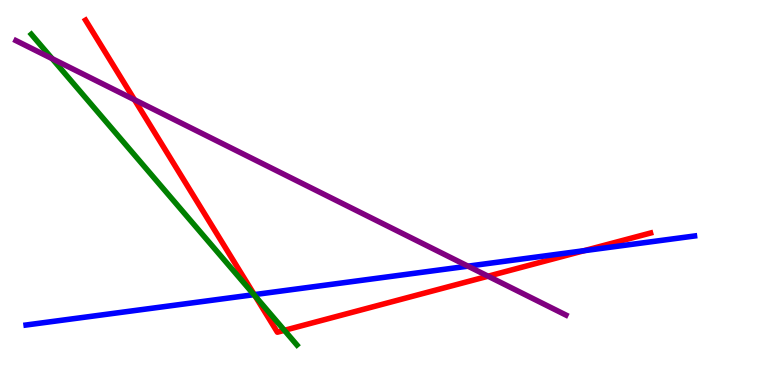[{'lines': ['blue', 'red'], 'intersections': [{'x': 3.28, 'y': 2.35}, {'x': 7.54, 'y': 3.49}]}, {'lines': ['green', 'red'], 'intersections': [{'x': 3.29, 'y': 2.31}, {'x': 3.67, 'y': 1.42}]}, {'lines': ['purple', 'red'], 'intersections': [{'x': 1.74, 'y': 7.41}, {'x': 6.3, 'y': 2.83}]}, {'lines': ['blue', 'green'], 'intersections': [{'x': 3.28, 'y': 2.35}]}, {'lines': ['blue', 'purple'], 'intersections': [{'x': 6.04, 'y': 3.09}]}, {'lines': ['green', 'purple'], 'intersections': [{'x': 0.673, 'y': 8.48}]}]